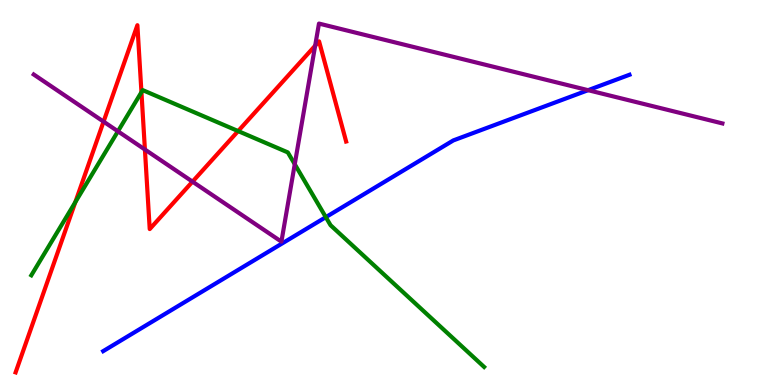[{'lines': ['blue', 'red'], 'intersections': []}, {'lines': ['green', 'red'], 'intersections': [{'x': 0.972, 'y': 4.75}, {'x': 1.83, 'y': 7.61}, {'x': 3.07, 'y': 6.6}]}, {'lines': ['purple', 'red'], 'intersections': [{'x': 1.34, 'y': 6.84}, {'x': 1.87, 'y': 6.12}, {'x': 2.48, 'y': 5.28}, {'x': 4.07, 'y': 8.81}]}, {'lines': ['blue', 'green'], 'intersections': [{'x': 4.2, 'y': 4.36}]}, {'lines': ['blue', 'purple'], 'intersections': [{'x': 7.59, 'y': 7.66}]}, {'lines': ['green', 'purple'], 'intersections': [{'x': 1.52, 'y': 6.59}, {'x': 3.8, 'y': 5.73}]}]